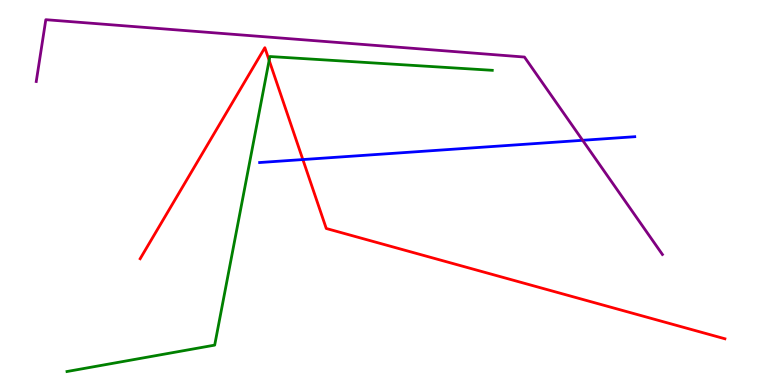[{'lines': ['blue', 'red'], 'intersections': [{'x': 3.91, 'y': 5.86}]}, {'lines': ['green', 'red'], 'intersections': [{'x': 3.47, 'y': 8.43}]}, {'lines': ['purple', 'red'], 'intersections': []}, {'lines': ['blue', 'green'], 'intersections': []}, {'lines': ['blue', 'purple'], 'intersections': [{'x': 7.52, 'y': 6.36}]}, {'lines': ['green', 'purple'], 'intersections': []}]